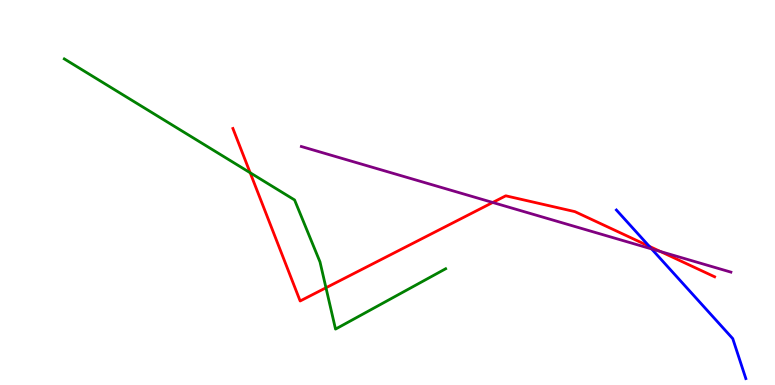[{'lines': ['blue', 'red'], 'intersections': [{'x': 8.38, 'y': 3.6}]}, {'lines': ['green', 'red'], 'intersections': [{'x': 3.23, 'y': 5.51}, {'x': 4.21, 'y': 2.53}]}, {'lines': ['purple', 'red'], 'intersections': [{'x': 6.36, 'y': 4.74}, {'x': 8.52, 'y': 3.47}]}, {'lines': ['blue', 'green'], 'intersections': []}, {'lines': ['blue', 'purple'], 'intersections': [{'x': 8.41, 'y': 3.53}]}, {'lines': ['green', 'purple'], 'intersections': []}]